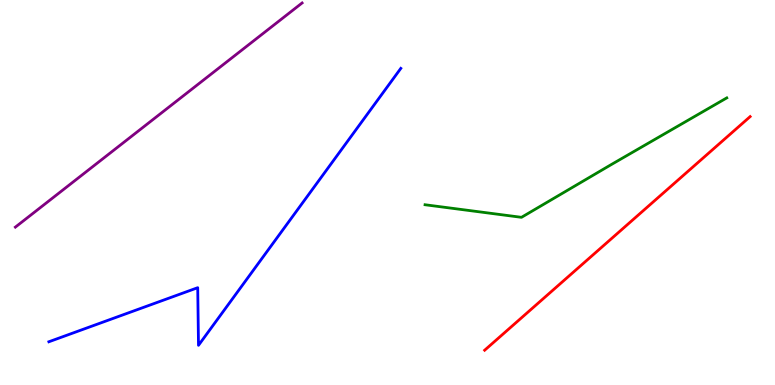[{'lines': ['blue', 'red'], 'intersections': []}, {'lines': ['green', 'red'], 'intersections': []}, {'lines': ['purple', 'red'], 'intersections': []}, {'lines': ['blue', 'green'], 'intersections': []}, {'lines': ['blue', 'purple'], 'intersections': []}, {'lines': ['green', 'purple'], 'intersections': []}]